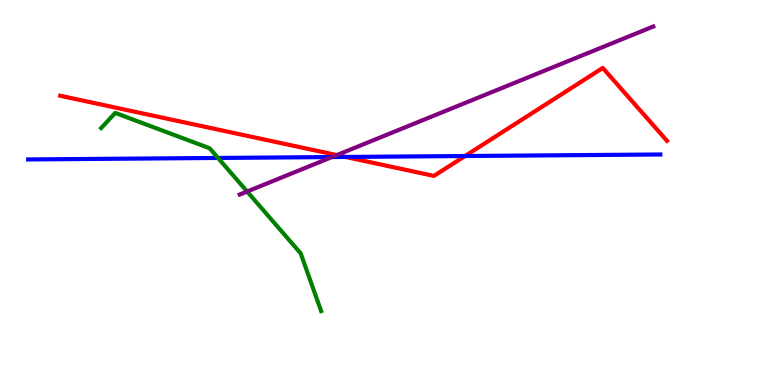[{'lines': ['blue', 'red'], 'intersections': [{'x': 4.46, 'y': 5.92}, {'x': 6.0, 'y': 5.95}]}, {'lines': ['green', 'red'], 'intersections': []}, {'lines': ['purple', 'red'], 'intersections': [{'x': 4.35, 'y': 5.97}]}, {'lines': ['blue', 'green'], 'intersections': [{'x': 2.81, 'y': 5.9}]}, {'lines': ['blue', 'purple'], 'intersections': [{'x': 4.28, 'y': 5.92}]}, {'lines': ['green', 'purple'], 'intersections': [{'x': 3.19, 'y': 5.03}]}]